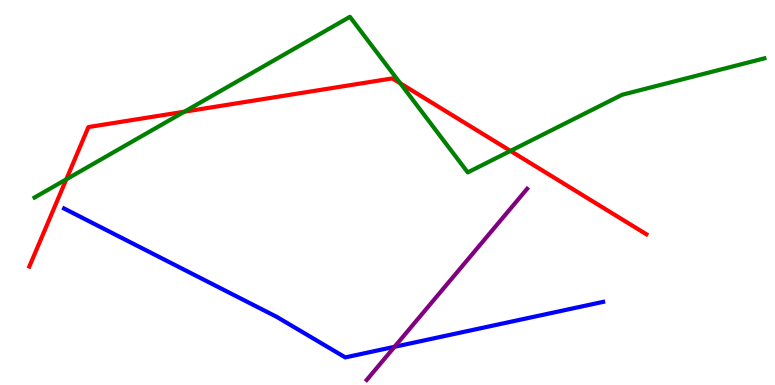[{'lines': ['blue', 'red'], 'intersections': []}, {'lines': ['green', 'red'], 'intersections': [{'x': 0.855, 'y': 5.34}, {'x': 2.38, 'y': 7.1}, {'x': 5.16, 'y': 7.84}, {'x': 6.59, 'y': 6.08}]}, {'lines': ['purple', 'red'], 'intersections': []}, {'lines': ['blue', 'green'], 'intersections': []}, {'lines': ['blue', 'purple'], 'intersections': [{'x': 5.09, 'y': 0.992}]}, {'lines': ['green', 'purple'], 'intersections': []}]